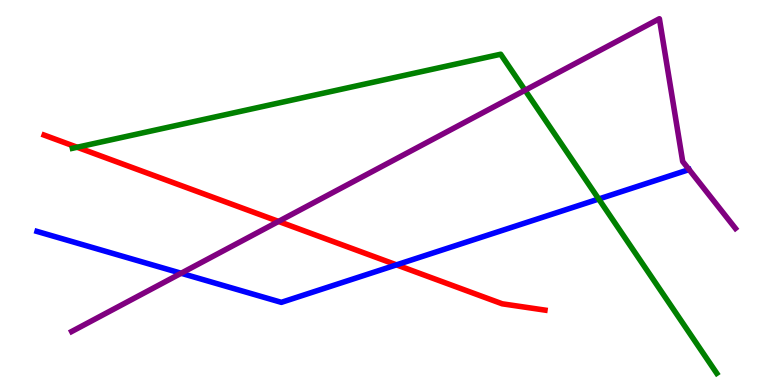[{'lines': ['blue', 'red'], 'intersections': [{'x': 5.12, 'y': 3.12}]}, {'lines': ['green', 'red'], 'intersections': [{'x': 0.996, 'y': 6.18}]}, {'lines': ['purple', 'red'], 'intersections': [{'x': 3.59, 'y': 4.25}]}, {'lines': ['blue', 'green'], 'intersections': [{'x': 7.73, 'y': 4.83}]}, {'lines': ['blue', 'purple'], 'intersections': [{'x': 2.34, 'y': 2.9}]}, {'lines': ['green', 'purple'], 'intersections': [{'x': 6.77, 'y': 7.66}]}]